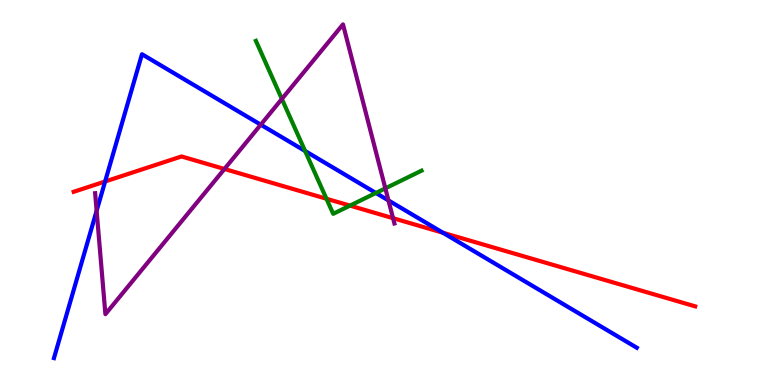[{'lines': ['blue', 'red'], 'intersections': [{'x': 1.36, 'y': 5.29}, {'x': 5.72, 'y': 3.95}]}, {'lines': ['green', 'red'], 'intersections': [{'x': 4.21, 'y': 4.84}, {'x': 4.52, 'y': 4.66}]}, {'lines': ['purple', 'red'], 'intersections': [{'x': 2.9, 'y': 5.61}, {'x': 5.07, 'y': 4.33}]}, {'lines': ['blue', 'green'], 'intersections': [{'x': 3.94, 'y': 6.08}, {'x': 4.85, 'y': 4.99}]}, {'lines': ['blue', 'purple'], 'intersections': [{'x': 1.25, 'y': 4.52}, {'x': 3.36, 'y': 6.76}, {'x': 5.01, 'y': 4.79}]}, {'lines': ['green', 'purple'], 'intersections': [{'x': 3.64, 'y': 7.43}, {'x': 4.97, 'y': 5.11}]}]